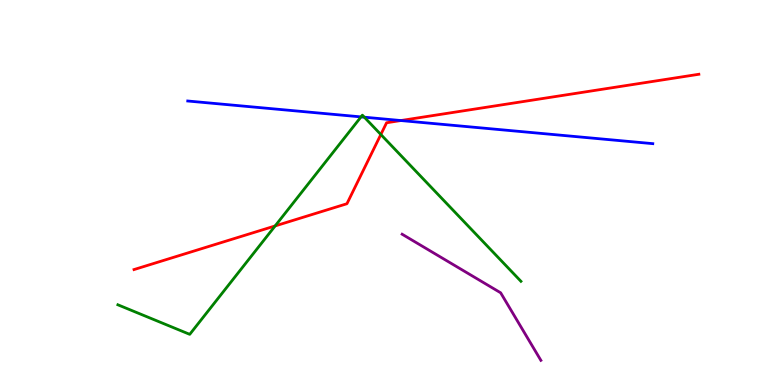[{'lines': ['blue', 'red'], 'intersections': [{'x': 5.17, 'y': 6.87}]}, {'lines': ['green', 'red'], 'intersections': [{'x': 3.55, 'y': 4.13}, {'x': 4.91, 'y': 6.51}]}, {'lines': ['purple', 'red'], 'intersections': []}, {'lines': ['blue', 'green'], 'intersections': [{'x': 4.66, 'y': 6.96}, {'x': 4.7, 'y': 6.96}]}, {'lines': ['blue', 'purple'], 'intersections': []}, {'lines': ['green', 'purple'], 'intersections': []}]